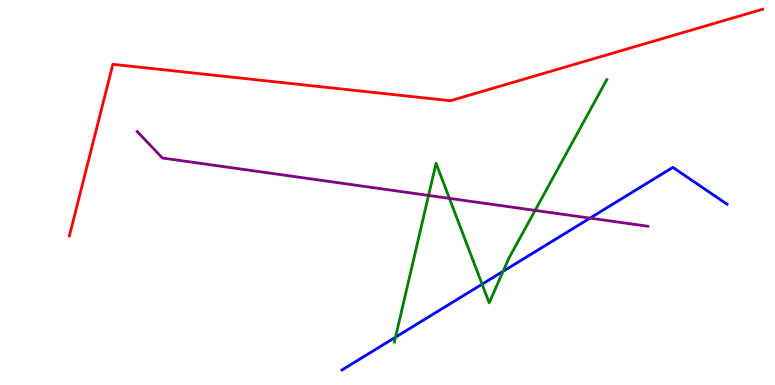[{'lines': ['blue', 'red'], 'intersections': []}, {'lines': ['green', 'red'], 'intersections': []}, {'lines': ['purple', 'red'], 'intersections': []}, {'lines': ['blue', 'green'], 'intersections': [{'x': 5.1, 'y': 1.24}, {'x': 6.22, 'y': 2.62}, {'x': 6.49, 'y': 2.95}]}, {'lines': ['blue', 'purple'], 'intersections': [{'x': 7.61, 'y': 4.33}]}, {'lines': ['green', 'purple'], 'intersections': [{'x': 5.53, 'y': 4.92}, {'x': 5.8, 'y': 4.85}, {'x': 6.9, 'y': 4.53}]}]